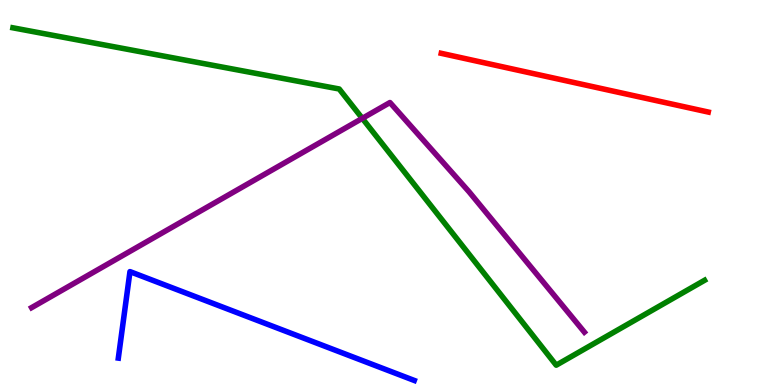[{'lines': ['blue', 'red'], 'intersections': []}, {'lines': ['green', 'red'], 'intersections': []}, {'lines': ['purple', 'red'], 'intersections': []}, {'lines': ['blue', 'green'], 'intersections': []}, {'lines': ['blue', 'purple'], 'intersections': []}, {'lines': ['green', 'purple'], 'intersections': [{'x': 4.67, 'y': 6.93}]}]